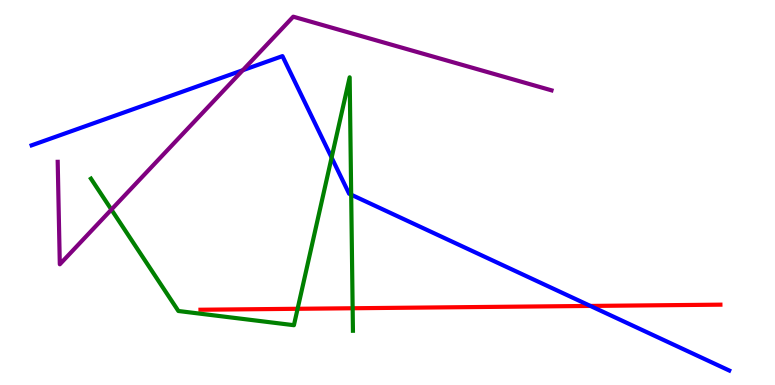[{'lines': ['blue', 'red'], 'intersections': [{'x': 7.62, 'y': 2.05}]}, {'lines': ['green', 'red'], 'intersections': [{'x': 3.84, 'y': 1.98}, {'x': 4.55, 'y': 1.99}]}, {'lines': ['purple', 'red'], 'intersections': []}, {'lines': ['blue', 'green'], 'intersections': [{'x': 4.28, 'y': 5.91}, {'x': 4.53, 'y': 4.94}]}, {'lines': ['blue', 'purple'], 'intersections': [{'x': 3.13, 'y': 8.18}]}, {'lines': ['green', 'purple'], 'intersections': [{'x': 1.44, 'y': 4.56}]}]